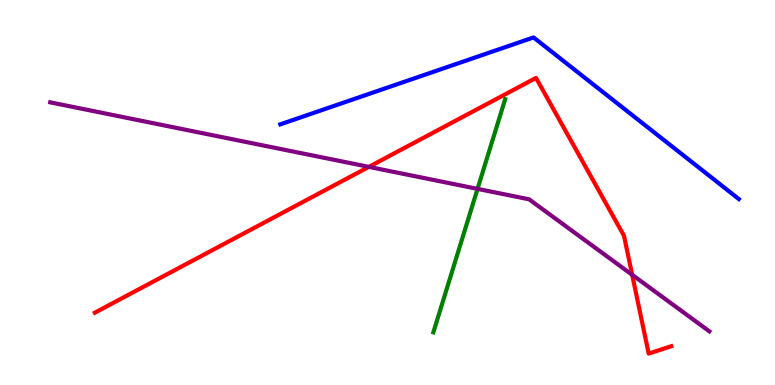[{'lines': ['blue', 'red'], 'intersections': []}, {'lines': ['green', 'red'], 'intersections': []}, {'lines': ['purple', 'red'], 'intersections': [{'x': 4.76, 'y': 5.67}, {'x': 8.16, 'y': 2.86}]}, {'lines': ['blue', 'green'], 'intersections': []}, {'lines': ['blue', 'purple'], 'intersections': []}, {'lines': ['green', 'purple'], 'intersections': [{'x': 6.16, 'y': 5.09}]}]